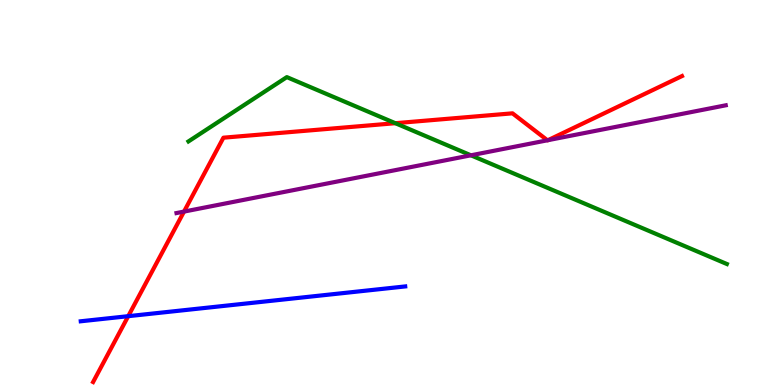[{'lines': ['blue', 'red'], 'intersections': [{'x': 1.65, 'y': 1.79}]}, {'lines': ['green', 'red'], 'intersections': [{'x': 5.1, 'y': 6.8}]}, {'lines': ['purple', 'red'], 'intersections': [{'x': 2.37, 'y': 4.5}, {'x': 7.06, 'y': 6.36}, {'x': 7.07, 'y': 6.36}]}, {'lines': ['blue', 'green'], 'intersections': []}, {'lines': ['blue', 'purple'], 'intersections': []}, {'lines': ['green', 'purple'], 'intersections': [{'x': 6.08, 'y': 5.97}]}]